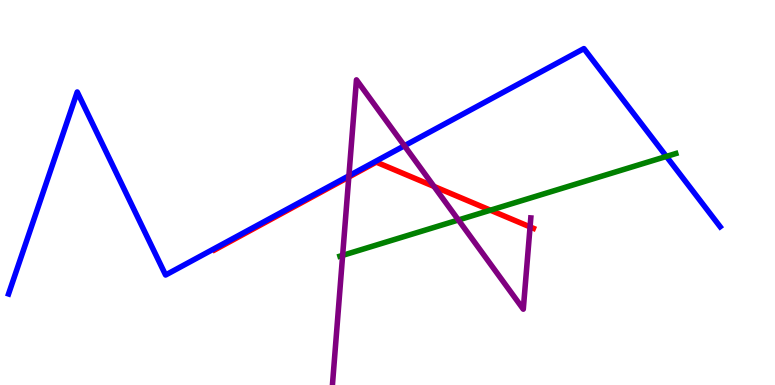[{'lines': ['blue', 'red'], 'intersections': []}, {'lines': ['green', 'red'], 'intersections': [{'x': 6.33, 'y': 4.54}]}, {'lines': ['purple', 'red'], 'intersections': [{'x': 4.5, 'y': 5.4}, {'x': 5.6, 'y': 5.16}, {'x': 6.84, 'y': 4.11}]}, {'lines': ['blue', 'green'], 'intersections': [{'x': 8.6, 'y': 5.94}]}, {'lines': ['blue', 'purple'], 'intersections': [{'x': 4.5, 'y': 5.43}, {'x': 5.22, 'y': 6.21}]}, {'lines': ['green', 'purple'], 'intersections': [{'x': 4.42, 'y': 3.37}, {'x': 5.91, 'y': 4.29}]}]